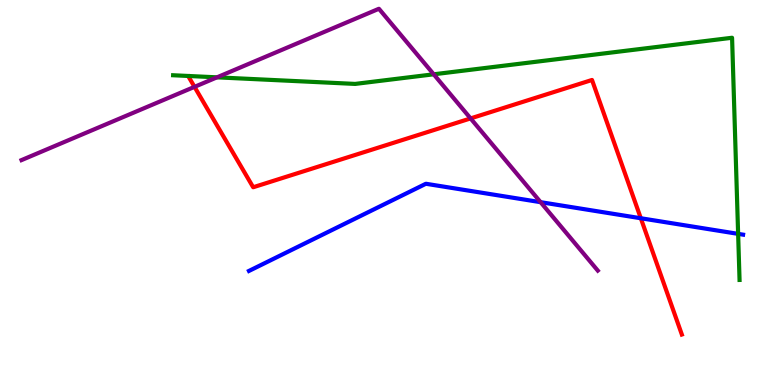[{'lines': ['blue', 'red'], 'intersections': [{'x': 8.27, 'y': 4.33}]}, {'lines': ['green', 'red'], 'intersections': []}, {'lines': ['purple', 'red'], 'intersections': [{'x': 2.51, 'y': 7.74}, {'x': 6.07, 'y': 6.92}]}, {'lines': ['blue', 'green'], 'intersections': [{'x': 9.52, 'y': 3.93}]}, {'lines': ['blue', 'purple'], 'intersections': [{'x': 6.98, 'y': 4.75}]}, {'lines': ['green', 'purple'], 'intersections': [{'x': 2.8, 'y': 7.99}, {'x': 5.6, 'y': 8.07}]}]